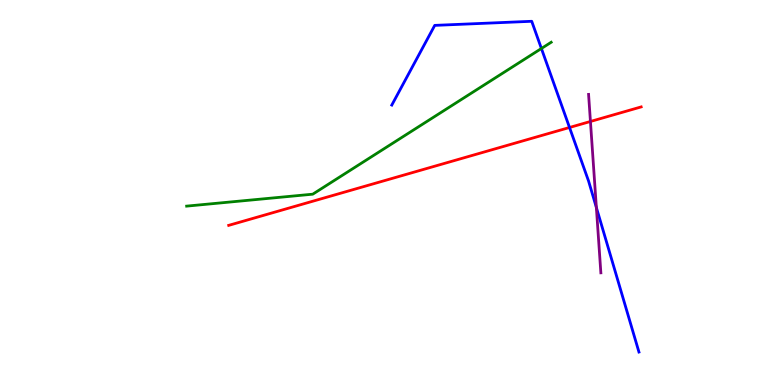[{'lines': ['blue', 'red'], 'intersections': [{'x': 7.35, 'y': 6.69}]}, {'lines': ['green', 'red'], 'intersections': []}, {'lines': ['purple', 'red'], 'intersections': [{'x': 7.62, 'y': 6.84}]}, {'lines': ['blue', 'green'], 'intersections': [{'x': 6.99, 'y': 8.74}]}, {'lines': ['blue', 'purple'], 'intersections': [{'x': 7.7, 'y': 4.61}]}, {'lines': ['green', 'purple'], 'intersections': []}]